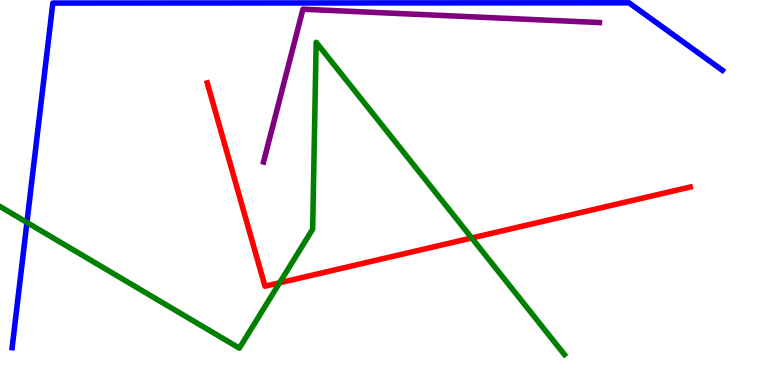[{'lines': ['blue', 'red'], 'intersections': []}, {'lines': ['green', 'red'], 'intersections': [{'x': 3.61, 'y': 2.65}, {'x': 6.09, 'y': 3.82}]}, {'lines': ['purple', 'red'], 'intersections': []}, {'lines': ['blue', 'green'], 'intersections': [{'x': 0.347, 'y': 4.22}]}, {'lines': ['blue', 'purple'], 'intersections': []}, {'lines': ['green', 'purple'], 'intersections': []}]